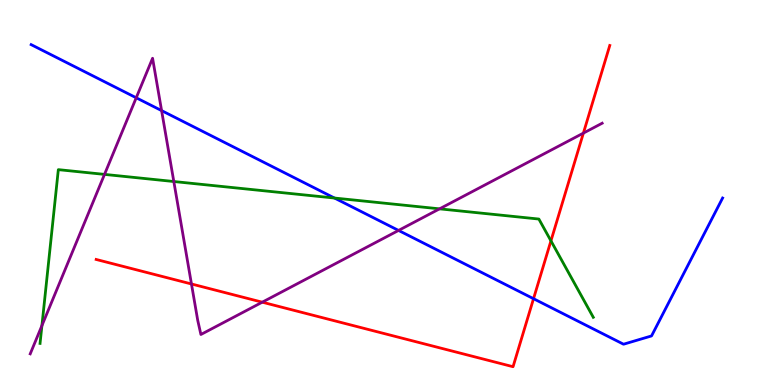[{'lines': ['blue', 'red'], 'intersections': [{'x': 6.88, 'y': 2.24}]}, {'lines': ['green', 'red'], 'intersections': [{'x': 7.11, 'y': 3.74}]}, {'lines': ['purple', 'red'], 'intersections': [{'x': 2.47, 'y': 2.62}, {'x': 3.38, 'y': 2.15}, {'x': 7.53, 'y': 6.54}]}, {'lines': ['blue', 'green'], 'intersections': [{'x': 4.32, 'y': 4.86}]}, {'lines': ['blue', 'purple'], 'intersections': [{'x': 1.76, 'y': 7.46}, {'x': 2.09, 'y': 7.13}, {'x': 5.14, 'y': 4.01}]}, {'lines': ['green', 'purple'], 'intersections': [{'x': 0.541, 'y': 1.54}, {'x': 1.35, 'y': 5.47}, {'x': 2.24, 'y': 5.29}, {'x': 5.67, 'y': 4.58}]}]